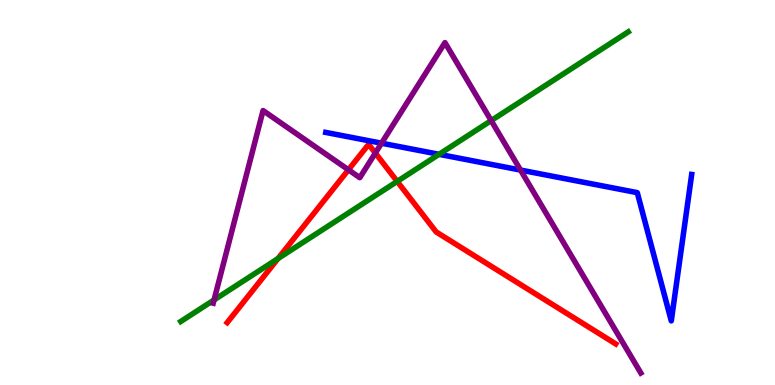[{'lines': ['blue', 'red'], 'intersections': []}, {'lines': ['green', 'red'], 'intersections': [{'x': 3.59, 'y': 3.28}, {'x': 5.13, 'y': 5.29}]}, {'lines': ['purple', 'red'], 'intersections': [{'x': 4.5, 'y': 5.59}, {'x': 4.84, 'y': 6.03}]}, {'lines': ['blue', 'green'], 'intersections': [{'x': 5.67, 'y': 5.99}]}, {'lines': ['blue', 'purple'], 'intersections': [{'x': 4.92, 'y': 6.28}, {'x': 6.72, 'y': 5.58}]}, {'lines': ['green', 'purple'], 'intersections': [{'x': 2.76, 'y': 2.21}, {'x': 6.34, 'y': 6.87}]}]